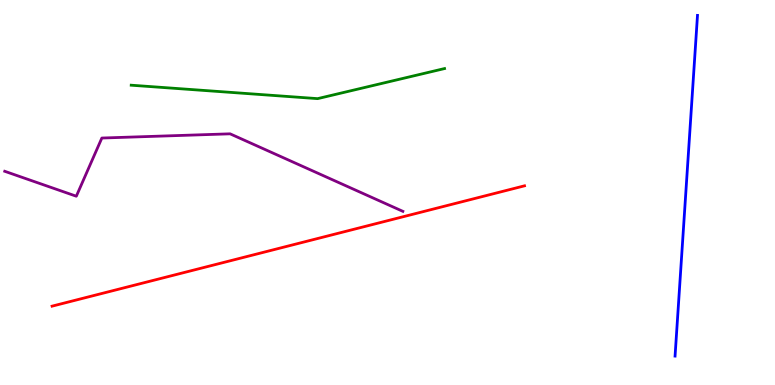[{'lines': ['blue', 'red'], 'intersections': []}, {'lines': ['green', 'red'], 'intersections': []}, {'lines': ['purple', 'red'], 'intersections': []}, {'lines': ['blue', 'green'], 'intersections': []}, {'lines': ['blue', 'purple'], 'intersections': []}, {'lines': ['green', 'purple'], 'intersections': []}]